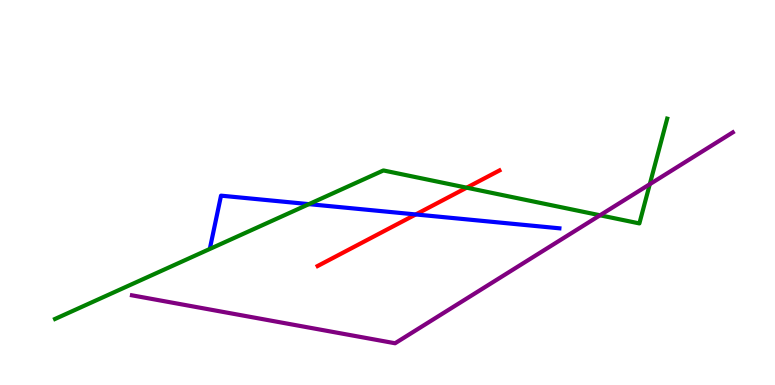[{'lines': ['blue', 'red'], 'intersections': [{'x': 5.36, 'y': 4.43}]}, {'lines': ['green', 'red'], 'intersections': [{'x': 6.02, 'y': 5.13}]}, {'lines': ['purple', 'red'], 'intersections': []}, {'lines': ['blue', 'green'], 'intersections': [{'x': 3.99, 'y': 4.7}]}, {'lines': ['blue', 'purple'], 'intersections': []}, {'lines': ['green', 'purple'], 'intersections': [{'x': 7.74, 'y': 4.41}, {'x': 8.38, 'y': 5.22}]}]